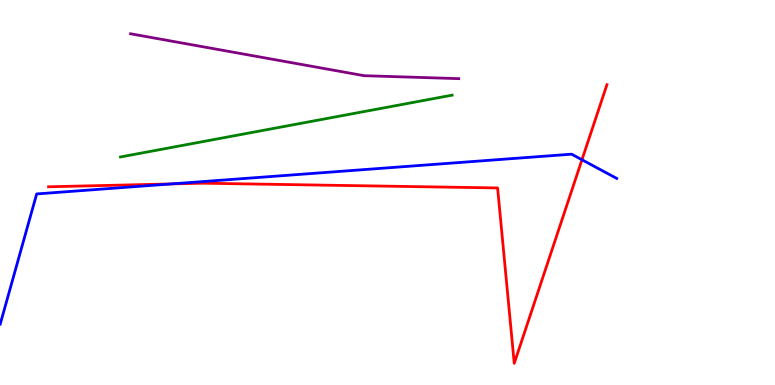[{'lines': ['blue', 'red'], 'intersections': [{'x': 2.21, 'y': 5.22}, {'x': 7.51, 'y': 5.85}]}, {'lines': ['green', 'red'], 'intersections': []}, {'lines': ['purple', 'red'], 'intersections': []}, {'lines': ['blue', 'green'], 'intersections': []}, {'lines': ['blue', 'purple'], 'intersections': []}, {'lines': ['green', 'purple'], 'intersections': []}]